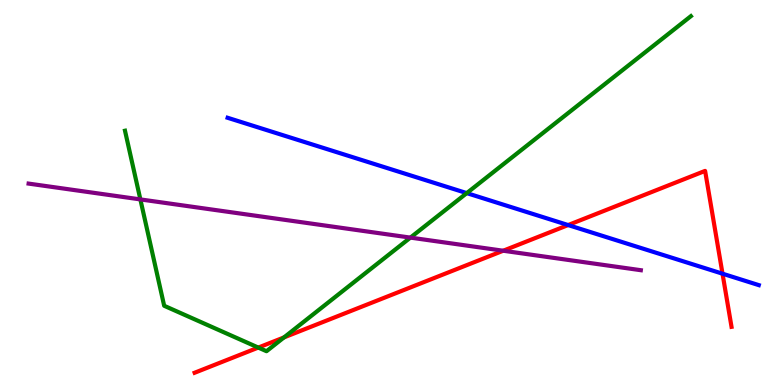[{'lines': ['blue', 'red'], 'intersections': [{'x': 7.33, 'y': 4.15}, {'x': 9.32, 'y': 2.89}]}, {'lines': ['green', 'red'], 'intersections': [{'x': 3.33, 'y': 0.972}, {'x': 3.66, 'y': 1.24}]}, {'lines': ['purple', 'red'], 'intersections': [{'x': 6.49, 'y': 3.49}]}, {'lines': ['blue', 'green'], 'intersections': [{'x': 6.02, 'y': 4.98}]}, {'lines': ['blue', 'purple'], 'intersections': []}, {'lines': ['green', 'purple'], 'intersections': [{'x': 1.81, 'y': 4.82}, {'x': 5.3, 'y': 3.83}]}]